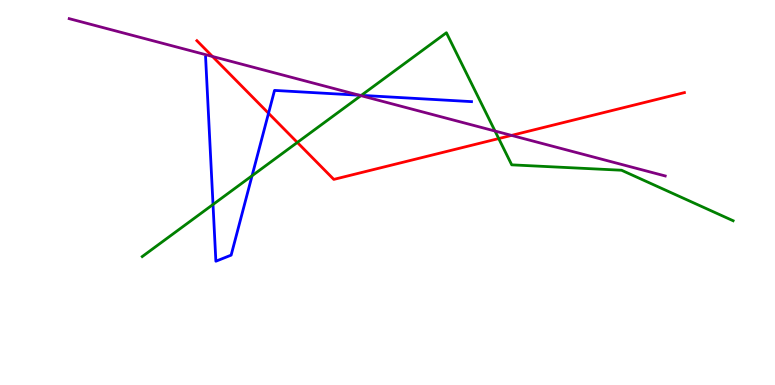[{'lines': ['blue', 'red'], 'intersections': [{'x': 3.46, 'y': 7.06}]}, {'lines': ['green', 'red'], 'intersections': [{'x': 3.84, 'y': 6.3}, {'x': 6.44, 'y': 6.4}]}, {'lines': ['purple', 'red'], 'intersections': [{'x': 2.74, 'y': 8.53}, {'x': 6.6, 'y': 6.48}]}, {'lines': ['blue', 'green'], 'intersections': [{'x': 2.75, 'y': 4.69}, {'x': 3.25, 'y': 5.44}, {'x': 4.66, 'y': 7.52}]}, {'lines': ['blue', 'purple'], 'intersections': [{'x': 4.64, 'y': 7.53}]}, {'lines': ['green', 'purple'], 'intersections': [{'x': 4.66, 'y': 7.52}, {'x': 6.39, 'y': 6.6}]}]